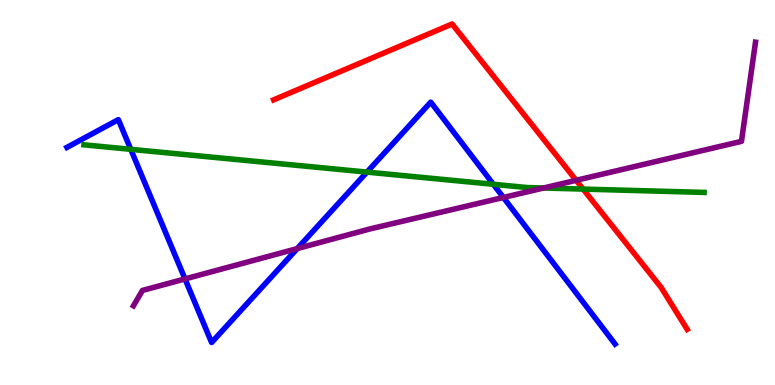[{'lines': ['blue', 'red'], 'intersections': []}, {'lines': ['green', 'red'], 'intersections': [{'x': 7.52, 'y': 5.09}]}, {'lines': ['purple', 'red'], 'intersections': [{'x': 7.43, 'y': 5.32}]}, {'lines': ['blue', 'green'], 'intersections': [{'x': 1.69, 'y': 6.12}, {'x': 4.74, 'y': 5.53}, {'x': 6.37, 'y': 5.21}]}, {'lines': ['blue', 'purple'], 'intersections': [{'x': 2.39, 'y': 2.76}, {'x': 3.84, 'y': 3.54}, {'x': 6.5, 'y': 4.87}]}, {'lines': ['green', 'purple'], 'intersections': [{'x': 7.01, 'y': 5.12}]}]